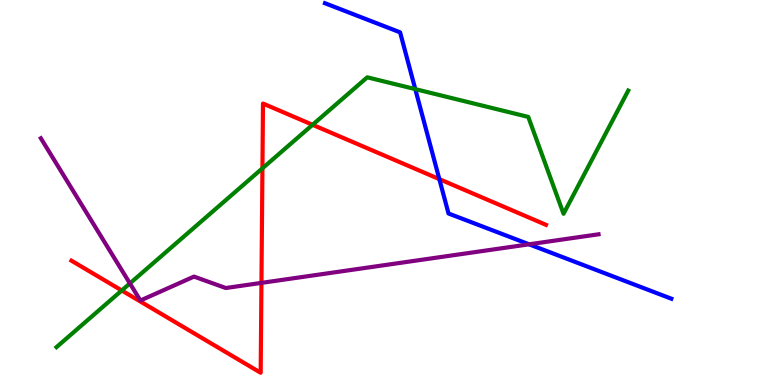[{'lines': ['blue', 'red'], 'intersections': [{'x': 5.67, 'y': 5.35}]}, {'lines': ['green', 'red'], 'intersections': [{'x': 1.57, 'y': 2.46}, {'x': 3.39, 'y': 5.63}, {'x': 4.03, 'y': 6.76}]}, {'lines': ['purple', 'red'], 'intersections': [{'x': 3.37, 'y': 2.65}]}, {'lines': ['blue', 'green'], 'intersections': [{'x': 5.36, 'y': 7.69}]}, {'lines': ['blue', 'purple'], 'intersections': [{'x': 6.83, 'y': 3.65}]}, {'lines': ['green', 'purple'], 'intersections': [{'x': 1.68, 'y': 2.64}]}]